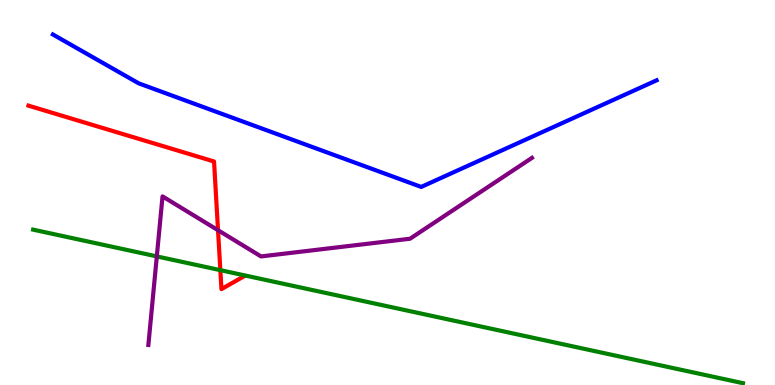[{'lines': ['blue', 'red'], 'intersections': []}, {'lines': ['green', 'red'], 'intersections': [{'x': 2.84, 'y': 2.98}]}, {'lines': ['purple', 'red'], 'intersections': [{'x': 2.81, 'y': 4.02}]}, {'lines': ['blue', 'green'], 'intersections': []}, {'lines': ['blue', 'purple'], 'intersections': []}, {'lines': ['green', 'purple'], 'intersections': [{'x': 2.02, 'y': 3.34}]}]